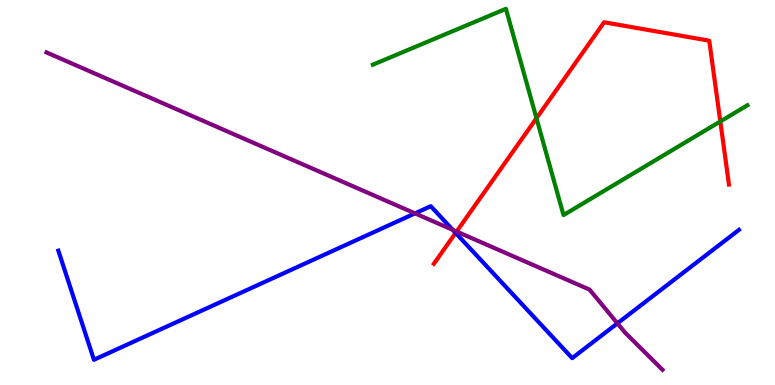[{'lines': ['blue', 'red'], 'intersections': [{'x': 5.88, 'y': 3.95}]}, {'lines': ['green', 'red'], 'intersections': [{'x': 6.92, 'y': 6.93}, {'x': 9.29, 'y': 6.85}]}, {'lines': ['purple', 'red'], 'intersections': [{'x': 5.89, 'y': 3.99}]}, {'lines': ['blue', 'green'], 'intersections': []}, {'lines': ['blue', 'purple'], 'intersections': [{'x': 5.35, 'y': 4.46}, {'x': 5.84, 'y': 4.03}, {'x': 7.97, 'y': 1.6}]}, {'lines': ['green', 'purple'], 'intersections': []}]